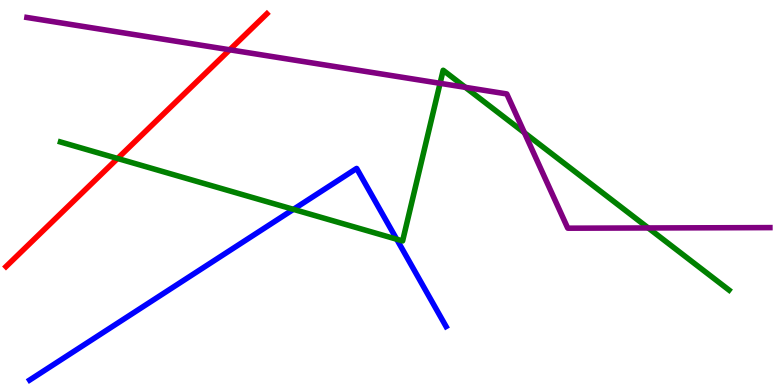[{'lines': ['blue', 'red'], 'intersections': []}, {'lines': ['green', 'red'], 'intersections': [{'x': 1.52, 'y': 5.88}]}, {'lines': ['purple', 'red'], 'intersections': [{'x': 2.96, 'y': 8.71}]}, {'lines': ['blue', 'green'], 'intersections': [{'x': 3.79, 'y': 4.56}, {'x': 5.12, 'y': 3.79}]}, {'lines': ['blue', 'purple'], 'intersections': []}, {'lines': ['green', 'purple'], 'intersections': [{'x': 5.68, 'y': 7.84}, {'x': 6.0, 'y': 7.73}, {'x': 6.77, 'y': 6.55}, {'x': 8.36, 'y': 4.08}]}]